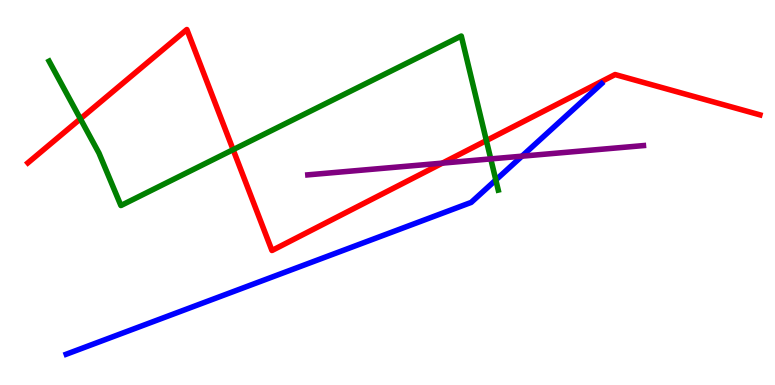[{'lines': ['blue', 'red'], 'intersections': []}, {'lines': ['green', 'red'], 'intersections': [{'x': 1.04, 'y': 6.91}, {'x': 3.01, 'y': 6.11}, {'x': 6.28, 'y': 6.35}]}, {'lines': ['purple', 'red'], 'intersections': [{'x': 5.71, 'y': 5.76}]}, {'lines': ['blue', 'green'], 'intersections': [{'x': 6.4, 'y': 5.33}]}, {'lines': ['blue', 'purple'], 'intersections': [{'x': 6.73, 'y': 5.94}]}, {'lines': ['green', 'purple'], 'intersections': [{'x': 6.33, 'y': 5.87}]}]